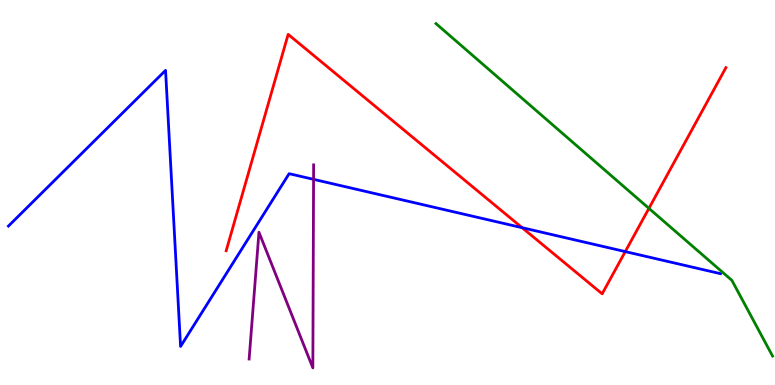[{'lines': ['blue', 'red'], 'intersections': [{'x': 6.74, 'y': 4.09}, {'x': 8.07, 'y': 3.46}]}, {'lines': ['green', 'red'], 'intersections': [{'x': 8.37, 'y': 4.59}]}, {'lines': ['purple', 'red'], 'intersections': []}, {'lines': ['blue', 'green'], 'intersections': []}, {'lines': ['blue', 'purple'], 'intersections': [{'x': 4.05, 'y': 5.34}]}, {'lines': ['green', 'purple'], 'intersections': []}]